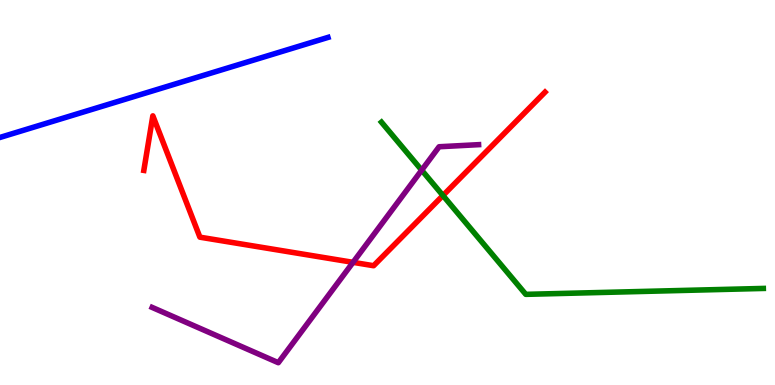[{'lines': ['blue', 'red'], 'intersections': []}, {'lines': ['green', 'red'], 'intersections': [{'x': 5.72, 'y': 4.92}]}, {'lines': ['purple', 'red'], 'intersections': [{'x': 4.56, 'y': 3.19}]}, {'lines': ['blue', 'green'], 'intersections': []}, {'lines': ['blue', 'purple'], 'intersections': []}, {'lines': ['green', 'purple'], 'intersections': [{'x': 5.44, 'y': 5.58}]}]